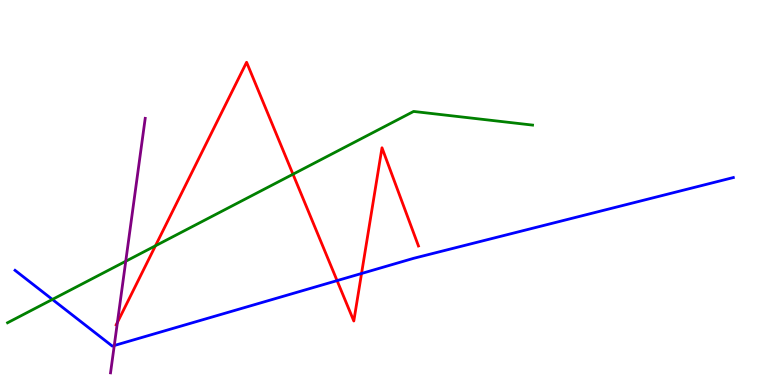[{'lines': ['blue', 'red'], 'intersections': [{'x': 4.35, 'y': 2.71}, {'x': 4.67, 'y': 2.9}]}, {'lines': ['green', 'red'], 'intersections': [{'x': 2.01, 'y': 3.62}, {'x': 3.78, 'y': 5.47}]}, {'lines': ['purple', 'red'], 'intersections': [{'x': 1.52, 'y': 1.63}]}, {'lines': ['blue', 'green'], 'intersections': [{'x': 0.676, 'y': 2.22}]}, {'lines': ['blue', 'purple'], 'intersections': [{'x': 1.47, 'y': 1.03}]}, {'lines': ['green', 'purple'], 'intersections': [{'x': 1.62, 'y': 3.21}]}]